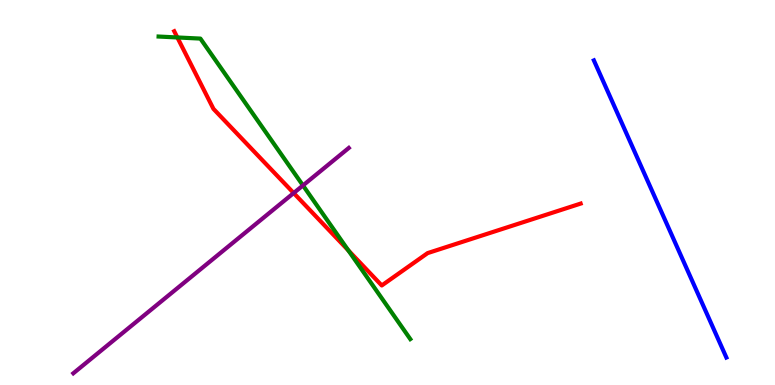[{'lines': ['blue', 'red'], 'intersections': []}, {'lines': ['green', 'red'], 'intersections': [{'x': 2.29, 'y': 9.03}, {'x': 4.49, 'y': 3.5}]}, {'lines': ['purple', 'red'], 'intersections': [{'x': 3.79, 'y': 4.99}]}, {'lines': ['blue', 'green'], 'intersections': []}, {'lines': ['blue', 'purple'], 'intersections': []}, {'lines': ['green', 'purple'], 'intersections': [{'x': 3.91, 'y': 5.18}]}]